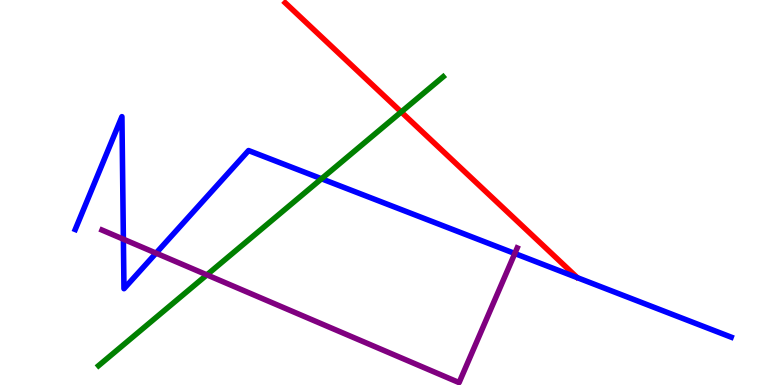[{'lines': ['blue', 'red'], 'intersections': []}, {'lines': ['green', 'red'], 'intersections': [{'x': 5.18, 'y': 7.09}]}, {'lines': ['purple', 'red'], 'intersections': []}, {'lines': ['blue', 'green'], 'intersections': [{'x': 4.15, 'y': 5.36}]}, {'lines': ['blue', 'purple'], 'intersections': [{'x': 1.59, 'y': 3.79}, {'x': 2.01, 'y': 3.42}, {'x': 6.64, 'y': 3.42}]}, {'lines': ['green', 'purple'], 'intersections': [{'x': 2.67, 'y': 2.86}]}]